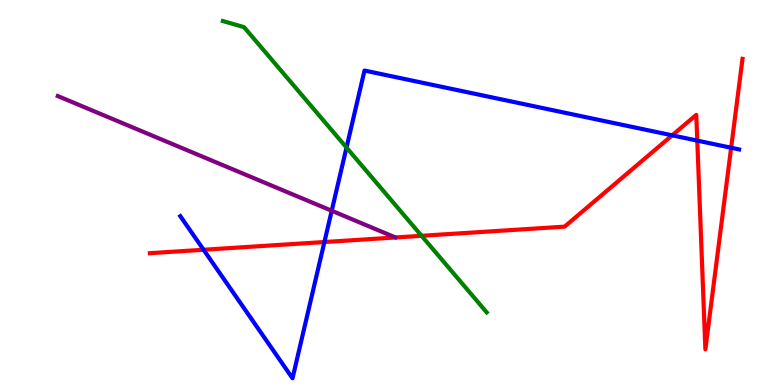[{'lines': ['blue', 'red'], 'intersections': [{'x': 2.63, 'y': 3.51}, {'x': 4.19, 'y': 3.71}, {'x': 8.67, 'y': 6.48}, {'x': 9.0, 'y': 6.35}, {'x': 9.43, 'y': 6.16}]}, {'lines': ['green', 'red'], 'intersections': [{'x': 5.44, 'y': 3.88}]}, {'lines': ['purple', 'red'], 'intersections': []}, {'lines': ['blue', 'green'], 'intersections': [{'x': 4.47, 'y': 6.17}]}, {'lines': ['blue', 'purple'], 'intersections': [{'x': 4.28, 'y': 4.53}]}, {'lines': ['green', 'purple'], 'intersections': []}]